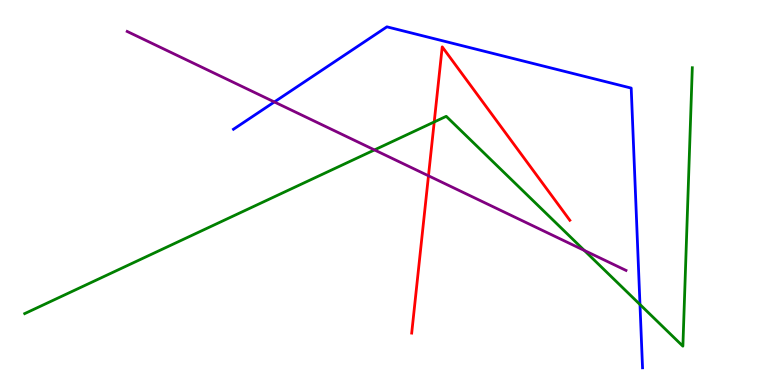[{'lines': ['blue', 'red'], 'intersections': []}, {'lines': ['green', 'red'], 'intersections': [{'x': 5.6, 'y': 6.83}]}, {'lines': ['purple', 'red'], 'intersections': [{'x': 5.53, 'y': 5.43}]}, {'lines': ['blue', 'green'], 'intersections': [{'x': 8.26, 'y': 2.09}]}, {'lines': ['blue', 'purple'], 'intersections': [{'x': 3.54, 'y': 7.35}]}, {'lines': ['green', 'purple'], 'intersections': [{'x': 4.83, 'y': 6.11}, {'x': 7.54, 'y': 3.5}]}]